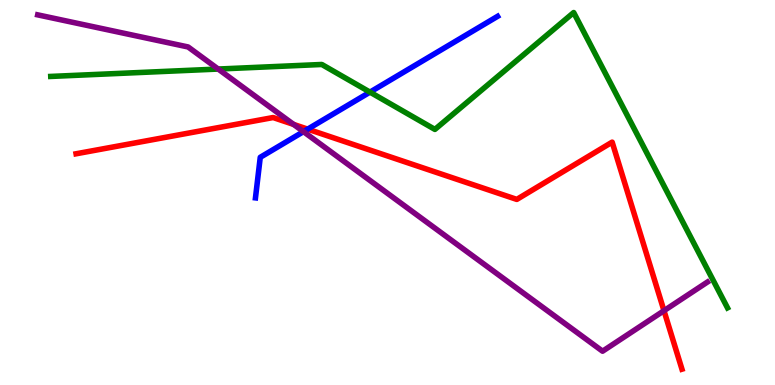[{'lines': ['blue', 'red'], 'intersections': [{'x': 3.97, 'y': 6.65}]}, {'lines': ['green', 'red'], 'intersections': []}, {'lines': ['purple', 'red'], 'intersections': [{'x': 3.79, 'y': 6.77}, {'x': 8.57, 'y': 1.93}]}, {'lines': ['blue', 'green'], 'intersections': [{'x': 4.77, 'y': 7.61}]}, {'lines': ['blue', 'purple'], 'intersections': [{'x': 3.92, 'y': 6.58}]}, {'lines': ['green', 'purple'], 'intersections': [{'x': 2.82, 'y': 8.21}]}]